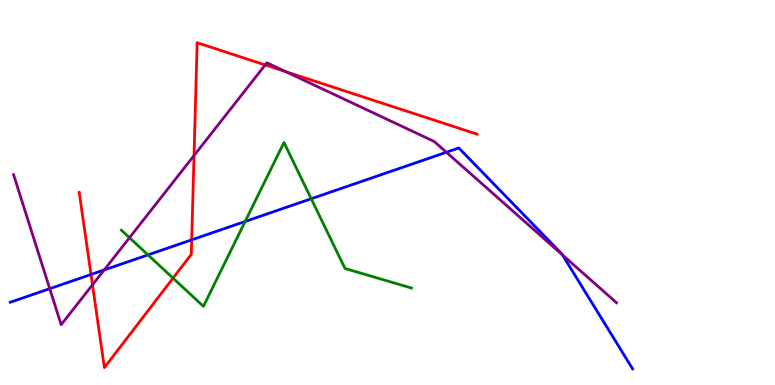[{'lines': ['blue', 'red'], 'intersections': [{'x': 1.17, 'y': 2.87}, {'x': 2.47, 'y': 3.77}]}, {'lines': ['green', 'red'], 'intersections': [{'x': 2.23, 'y': 2.78}]}, {'lines': ['purple', 'red'], 'intersections': [{'x': 1.19, 'y': 2.6}, {'x': 2.5, 'y': 5.96}, {'x': 3.42, 'y': 8.31}, {'x': 3.69, 'y': 8.14}]}, {'lines': ['blue', 'green'], 'intersections': [{'x': 1.91, 'y': 3.38}, {'x': 3.16, 'y': 4.25}, {'x': 4.02, 'y': 4.84}]}, {'lines': ['blue', 'purple'], 'intersections': [{'x': 0.642, 'y': 2.5}, {'x': 1.34, 'y': 2.99}, {'x': 5.76, 'y': 6.04}, {'x': 7.26, 'y': 3.38}]}, {'lines': ['green', 'purple'], 'intersections': [{'x': 1.67, 'y': 3.83}]}]